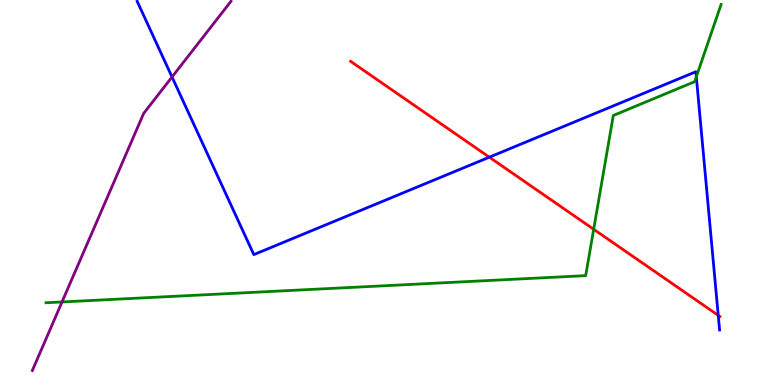[{'lines': ['blue', 'red'], 'intersections': [{'x': 6.31, 'y': 5.92}, {'x': 9.27, 'y': 1.81}]}, {'lines': ['green', 'red'], 'intersections': [{'x': 7.66, 'y': 4.04}]}, {'lines': ['purple', 'red'], 'intersections': []}, {'lines': ['blue', 'green'], 'intersections': [{'x': 8.98, 'y': 8.01}]}, {'lines': ['blue', 'purple'], 'intersections': [{'x': 2.22, 'y': 8.0}]}, {'lines': ['green', 'purple'], 'intersections': [{'x': 0.8, 'y': 2.16}]}]